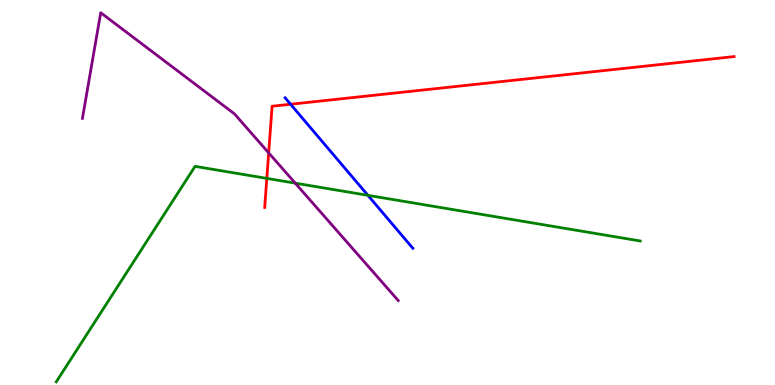[{'lines': ['blue', 'red'], 'intersections': [{'x': 3.75, 'y': 7.29}]}, {'lines': ['green', 'red'], 'intersections': [{'x': 3.44, 'y': 5.37}]}, {'lines': ['purple', 'red'], 'intersections': [{'x': 3.47, 'y': 6.03}]}, {'lines': ['blue', 'green'], 'intersections': [{'x': 4.75, 'y': 4.93}]}, {'lines': ['blue', 'purple'], 'intersections': []}, {'lines': ['green', 'purple'], 'intersections': [{'x': 3.81, 'y': 5.24}]}]